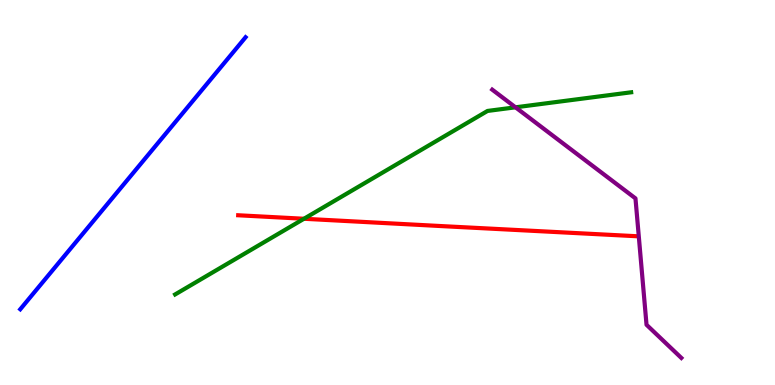[{'lines': ['blue', 'red'], 'intersections': []}, {'lines': ['green', 'red'], 'intersections': [{'x': 3.92, 'y': 4.32}]}, {'lines': ['purple', 'red'], 'intersections': []}, {'lines': ['blue', 'green'], 'intersections': []}, {'lines': ['blue', 'purple'], 'intersections': []}, {'lines': ['green', 'purple'], 'intersections': [{'x': 6.65, 'y': 7.21}]}]